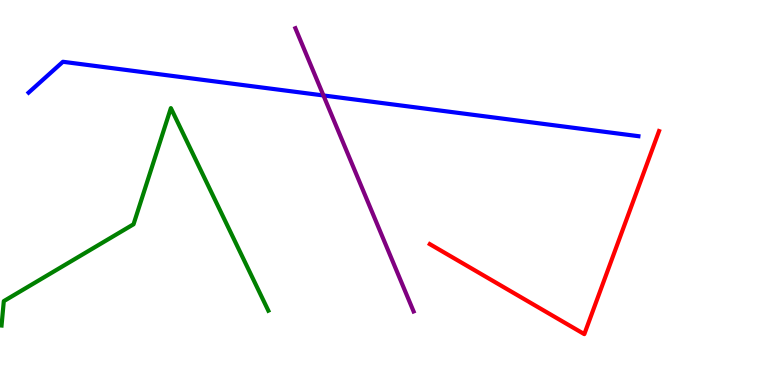[{'lines': ['blue', 'red'], 'intersections': []}, {'lines': ['green', 'red'], 'intersections': []}, {'lines': ['purple', 'red'], 'intersections': []}, {'lines': ['blue', 'green'], 'intersections': []}, {'lines': ['blue', 'purple'], 'intersections': [{'x': 4.17, 'y': 7.52}]}, {'lines': ['green', 'purple'], 'intersections': []}]